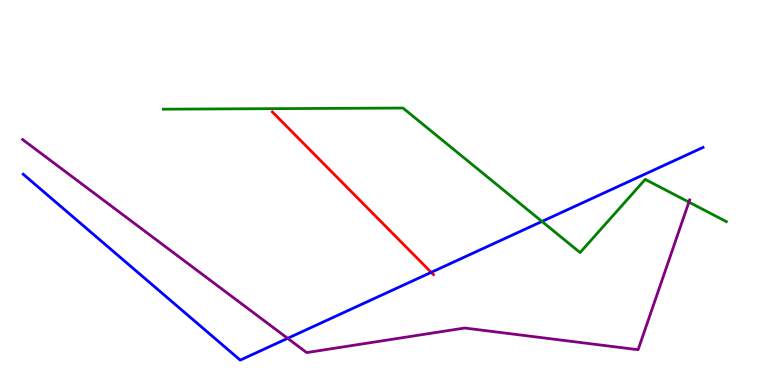[{'lines': ['blue', 'red'], 'intersections': [{'x': 5.56, 'y': 2.93}]}, {'lines': ['green', 'red'], 'intersections': []}, {'lines': ['purple', 'red'], 'intersections': []}, {'lines': ['blue', 'green'], 'intersections': [{'x': 6.99, 'y': 4.25}]}, {'lines': ['blue', 'purple'], 'intersections': [{'x': 3.71, 'y': 1.21}]}, {'lines': ['green', 'purple'], 'intersections': [{'x': 8.89, 'y': 4.75}]}]